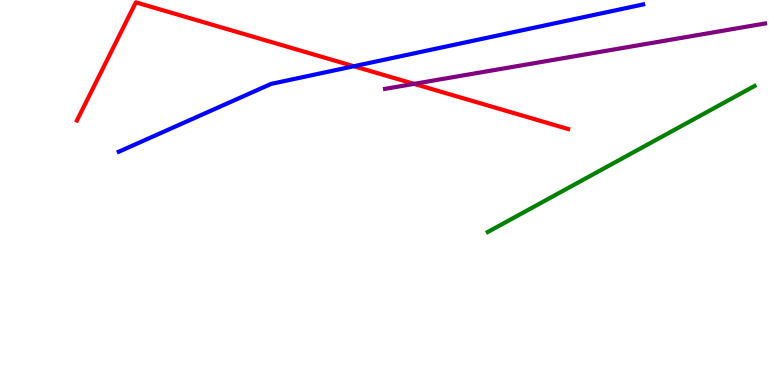[{'lines': ['blue', 'red'], 'intersections': [{'x': 4.57, 'y': 8.28}]}, {'lines': ['green', 'red'], 'intersections': []}, {'lines': ['purple', 'red'], 'intersections': [{'x': 5.34, 'y': 7.82}]}, {'lines': ['blue', 'green'], 'intersections': []}, {'lines': ['blue', 'purple'], 'intersections': []}, {'lines': ['green', 'purple'], 'intersections': []}]